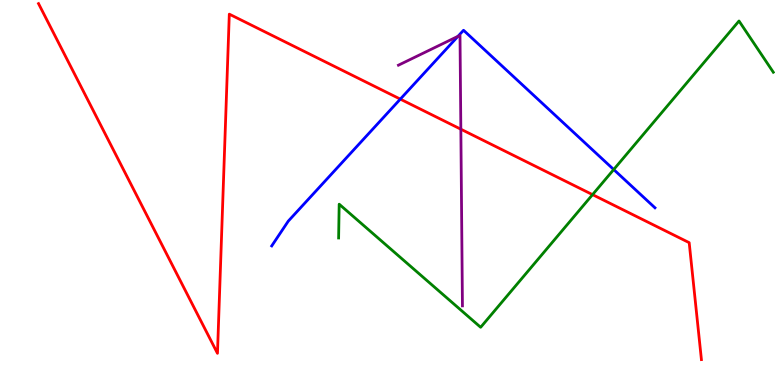[{'lines': ['blue', 'red'], 'intersections': [{'x': 5.17, 'y': 7.43}]}, {'lines': ['green', 'red'], 'intersections': [{'x': 7.65, 'y': 4.94}]}, {'lines': ['purple', 'red'], 'intersections': [{'x': 5.95, 'y': 6.64}]}, {'lines': ['blue', 'green'], 'intersections': [{'x': 7.92, 'y': 5.6}]}, {'lines': ['blue', 'purple'], 'intersections': [{'x': 5.91, 'y': 9.06}]}, {'lines': ['green', 'purple'], 'intersections': []}]